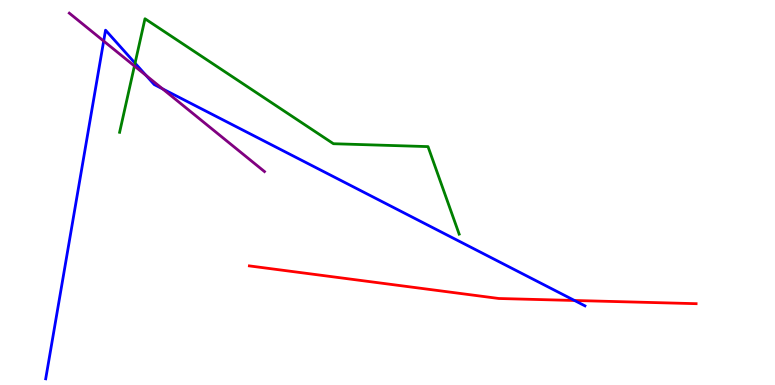[{'lines': ['blue', 'red'], 'intersections': [{'x': 7.41, 'y': 2.2}]}, {'lines': ['green', 'red'], 'intersections': []}, {'lines': ['purple', 'red'], 'intersections': []}, {'lines': ['blue', 'green'], 'intersections': [{'x': 1.74, 'y': 8.36}]}, {'lines': ['blue', 'purple'], 'intersections': [{'x': 1.34, 'y': 8.93}, {'x': 1.89, 'y': 8.04}, {'x': 2.1, 'y': 7.69}]}, {'lines': ['green', 'purple'], 'intersections': [{'x': 1.73, 'y': 8.29}]}]